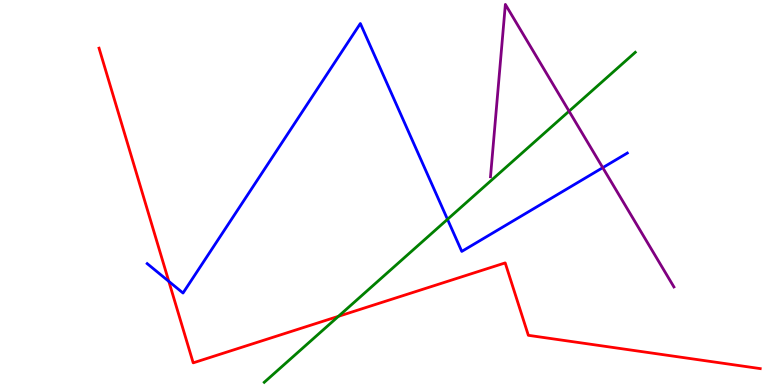[{'lines': ['blue', 'red'], 'intersections': [{'x': 2.18, 'y': 2.69}]}, {'lines': ['green', 'red'], 'intersections': [{'x': 4.37, 'y': 1.78}]}, {'lines': ['purple', 'red'], 'intersections': []}, {'lines': ['blue', 'green'], 'intersections': [{'x': 5.77, 'y': 4.3}]}, {'lines': ['blue', 'purple'], 'intersections': [{'x': 7.78, 'y': 5.65}]}, {'lines': ['green', 'purple'], 'intersections': [{'x': 7.34, 'y': 7.11}]}]